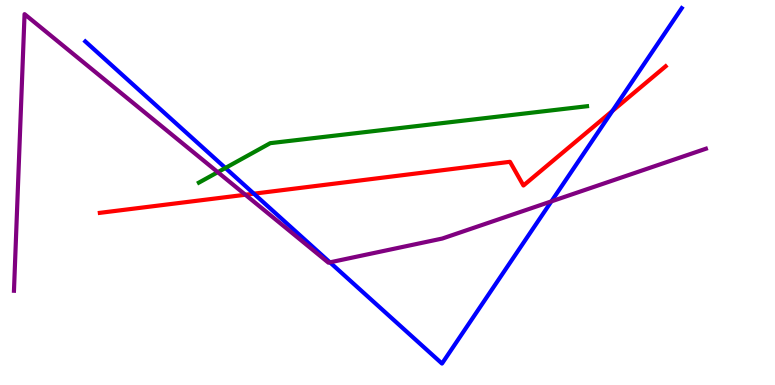[{'lines': ['blue', 'red'], 'intersections': [{'x': 3.28, 'y': 4.97}, {'x': 7.9, 'y': 7.12}]}, {'lines': ['green', 'red'], 'intersections': []}, {'lines': ['purple', 'red'], 'intersections': [{'x': 3.17, 'y': 4.94}]}, {'lines': ['blue', 'green'], 'intersections': [{'x': 2.91, 'y': 5.64}]}, {'lines': ['blue', 'purple'], 'intersections': [{'x': 4.26, 'y': 3.19}, {'x': 7.11, 'y': 4.77}]}, {'lines': ['green', 'purple'], 'intersections': [{'x': 2.81, 'y': 5.53}]}]